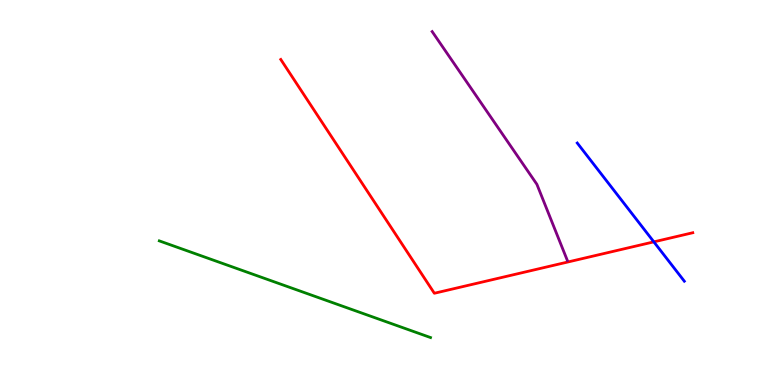[{'lines': ['blue', 'red'], 'intersections': [{'x': 8.44, 'y': 3.72}]}, {'lines': ['green', 'red'], 'intersections': []}, {'lines': ['purple', 'red'], 'intersections': []}, {'lines': ['blue', 'green'], 'intersections': []}, {'lines': ['blue', 'purple'], 'intersections': []}, {'lines': ['green', 'purple'], 'intersections': []}]